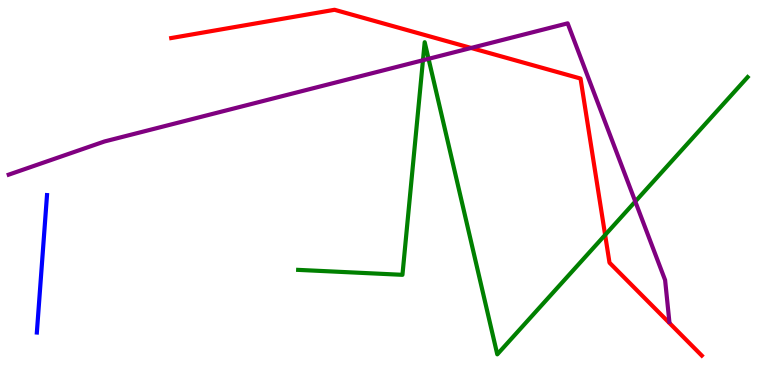[{'lines': ['blue', 'red'], 'intersections': []}, {'lines': ['green', 'red'], 'intersections': [{'x': 7.81, 'y': 3.9}]}, {'lines': ['purple', 'red'], 'intersections': [{'x': 6.08, 'y': 8.75}]}, {'lines': ['blue', 'green'], 'intersections': []}, {'lines': ['blue', 'purple'], 'intersections': []}, {'lines': ['green', 'purple'], 'intersections': [{'x': 5.46, 'y': 8.44}, {'x': 5.53, 'y': 8.47}, {'x': 8.2, 'y': 4.77}]}]